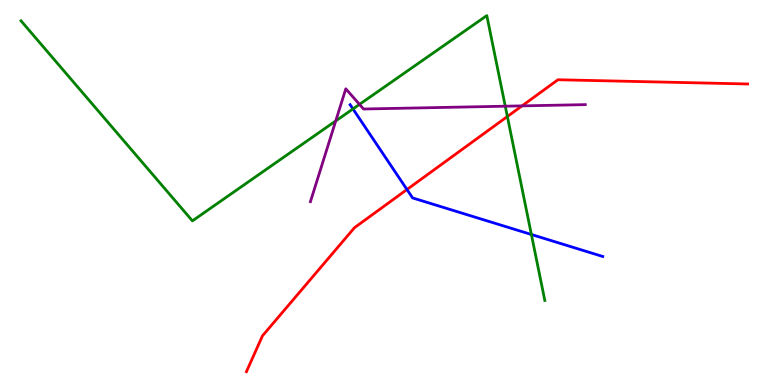[{'lines': ['blue', 'red'], 'intersections': [{'x': 5.25, 'y': 5.08}]}, {'lines': ['green', 'red'], 'intersections': [{'x': 6.55, 'y': 6.97}]}, {'lines': ['purple', 'red'], 'intersections': [{'x': 6.74, 'y': 7.25}]}, {'lines': ['blue', 'green'], 'intersections': [{'x': 4.55, 'y': 7.17}, {'x': 6.86, 'y': 3.91}]}, {'lines': ['blue', 'purple'], 'intersections': []}, {'lines': ['green', 'purple'], 'intersections': [{'x': 4.33, 'y': 6.86}, {'x': 4.64, 'y': 7.29}, {'x': 6.52, 'y': 7.24}]}]